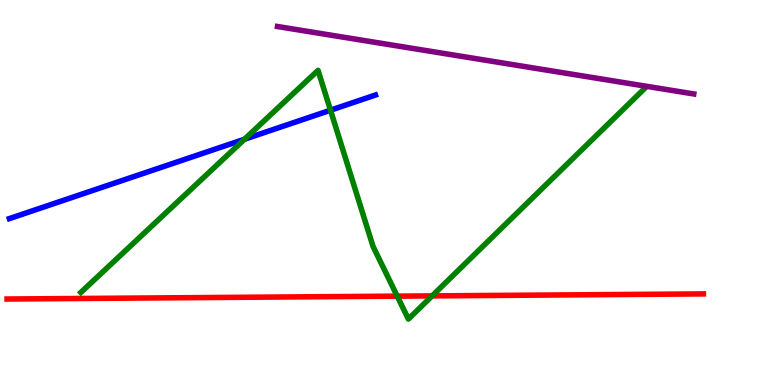[{'lines': ['blue', 'red'], 'intersections': []}, {'lines': ['green', 'red'], 'intersections': [{'x': 5.13, 'y': 2.31}, {'x': 5.58, 'y': 2.31}]}, {'lines': ['purple', 'red'], 'intersections': []}, {'lines': ['blue', 'green'], 'intersections': [{'x': 3.15, 'y': 6.38}, {'x': 4.26, 'y': 7.14}]}, {'lines': ['blue', 'purple'], 'intersections': []}, {'lines': ['green', 'purple'], 'intersections': []}]